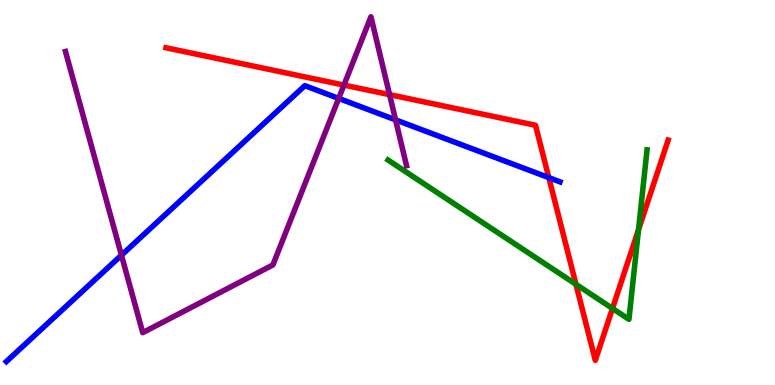[{'lines': ['blue', 'red'], 'intersections': [{'x': 7.08, 'y': 5.39}]}, {'lines': ['green', 'red'], 'intersections': [{'x': 7.43, 'y': 2.62}, {'x': 7.9, 'y': 1.99}, {'x': 8.24, 'y': 4.03}]}, {'lines': ['purple', 'red'], 'intersections': [{'x': 4.44, 'y': 7.79}, {'x': 5.03, 'y': 7.54}]}, {'lines': ['blue', 'green'], 'intersections': []}, {'lines': ['blue', 'purple'], 'intersections': [{'x': 1.57, 'y': 3.37}, {'x': 4.37, 'y': 7.44}, {'x': 5.1, 'y': 6.89}]}, {'lines': ['green', 'purple'], 'intersections': []}]